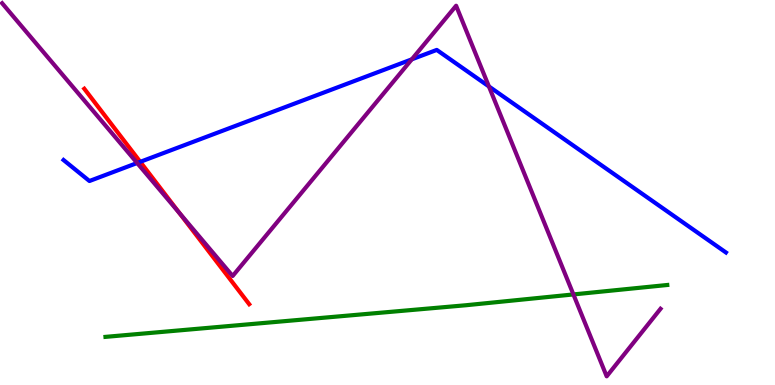[{'lines': ['blue', 'red'], 'intersections': [{'x': 1.81, 'y': 5.8}]}, {'lines': ['green', 'red'], 'intersections': []}, {'lines': ['purple', 'red'], 'intersections': [{'x': 2.32, 'y': 4.47}]}, {'lines': ['blue', 'green'], 'intersections': []}, {'lines': ['blue', 'purple'], 'intersections': [{'x': 1.77, 'y': 5.77}, {'x': 5.31, 'y': 8.46}, {'x': 6.31, 'y': 7.75}]}, {'lines': ['green', 'purple'], 'intersections': [{'x': 7.4, 'y': 2.35}]}]